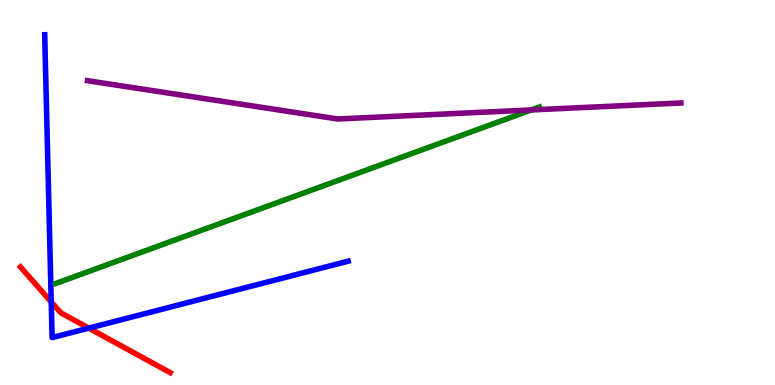[{'lines': ['blue', 'red'], 'intersections': [{'x': 0.661, 'y': 2.16}, {'x': 1.15, 'y': 1.48}]}, {'lines': ['green', 'red'], 'intersections': []}, {'lines': ['purple', 'red'], 'intersections': []}, {'lines': ['blue', 'green'], 'intersections': []}, {'lines': ['blue', 'purple'], 'intersections': []}, {'lines': ['green', 'purple'], 'intersections': [{'x': 6.85, 'y': 7.14}]}]